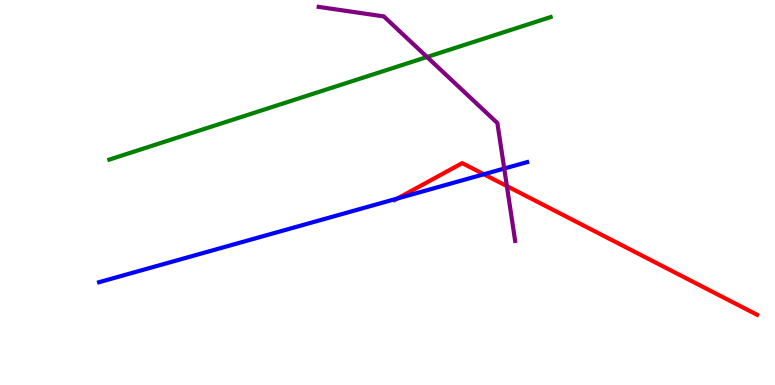[{'lines': ['blue', 'red'], 'intersections': [{'x': 5.13, 'y': 4.84}, {'x': 6.24, 'y': 5.47}]}, {'lines': ['green', 'red'], 'intersections': []}, {'lines': ['purple', 'red'], 'intersections': [{'x': 6.54, 'y': 5.17}]}, {'lines': ['blue', 'green'], 'intersections': []}, {'lines': ['blue', 'purple'], 'intersections': [{'x': 6.51, 'y': 5.62}]}, {'lines': ['green', 'purple'], 'intersections': [{'x': 5.51, 'y': 8.52}]}]